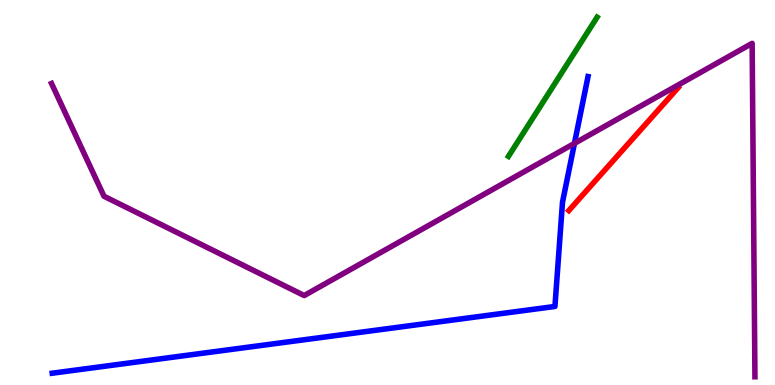[{'lines': ['blue', 'red'], 'intersections': []}, {'lines': ['green', 'red'], 'intersections': []}, {'lines': ['purple', 'red'], 'intersections': []}, {'lines': ['blue', 'green'], 'intersections': []}, {'lines': ['blue', 'purple'], 'intersections': [{'x': 7.41, 'y': 6.28}]}, {'lines': ['green', 'purple'], 'intersections': []}]